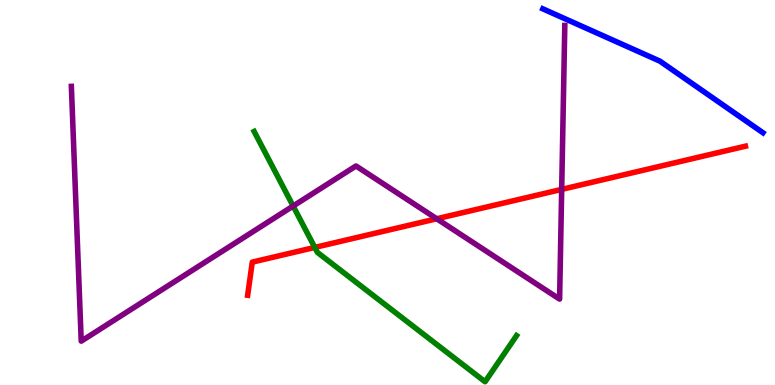[{'lines': ['blue', 'red'], 'intersections': []}, {'lines': ['green', 'red'], 'intersections': [{'x': 4.06, 'y': 3.57}]}, {'lines': ['purple', 'red'], 'intersections': [{'x': 5.64, 'y': 4.32}, {'x': 7.25, 'y': 5.08}]}, {'lines': ['blue', 'green'], 'intersections': []}, {'lines': ['blue', 'purple'], 'intersections': []}, {'lines': ['green', 'purple'], 'intersections': [{'x': 3.78, 'y': 4.65}]}]